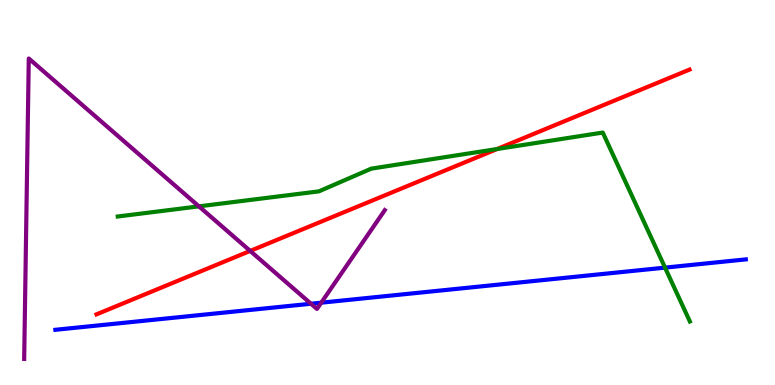[{'lines': ['blue', 'red'], 'intersections': []}, {'lines': ['green', 'red'], 'intersections': [{'x': 6.41, 'y': 6.13}]}, {'lines': ['purple', 'red'], 'intersections': [{'x': 3.23, 'y': 3.48}]}, {'lines': ['blue', 'green'], 'intersections': [{'x': 8.58, 'y': 3.05}]}, {'lines': ['blue', 'purple'], 'intersections': [{'x': 4.01, 'y': 2.11}, {'x': 4.15, 'y': 2.14}]}, {'lines': ['green', 'purple'], 'intersections': [{'x': 2.57, 'y': 4.64}]}]